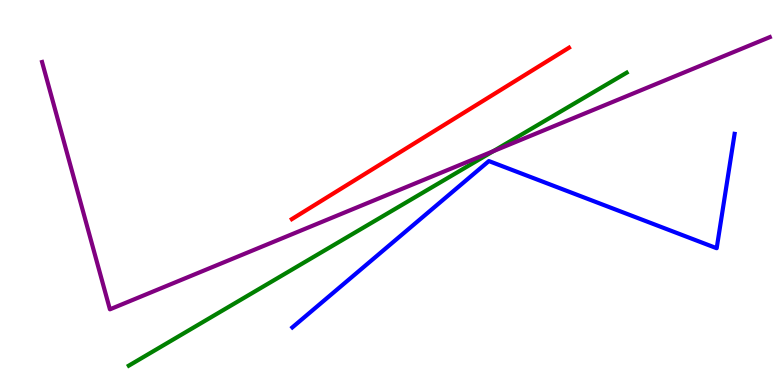[{'lines': ['blue', 'red'], 'intersections': []}, {'lines': ['green', 'red'], 'intersections': []}, {'lines': ['purple', 'red'], 'intersections': []}, {'lines': ['blue', 'green'], 'intersections': []}, {'lines': ['blue', 'purple'], 'intersections': []}, {'lines': ['green', 'purple'], 'intersections': [{'x': 6.36, 'y': 6.07}]}]